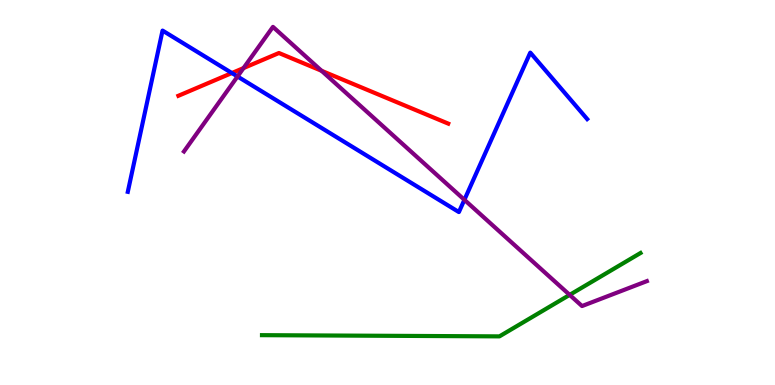[{'lines': ['blue', 'red'], 'intersections': [{'x': 2.99, 'y': 8.1}]}, {'lines': ['green', 'red'], 'intersections': []}, {'lines': ['purple', 'red'], 'intersections': [{'x': 3.14, 'y': 8.23}, {'x': 4.15, 'y': 8.16}]}, {'lines': ['blue', 'green'], 'intersections': []}, {'lines': ['blue', 'purple'], 'intersections': [{'x': 3.06, 'y': 8.01}, {'x': 5.99, 'y': 4.81}]}, {'lines': ['green', 'purple'], 'intersections': [{'x': 7.35, 'y': 2.34}]}]